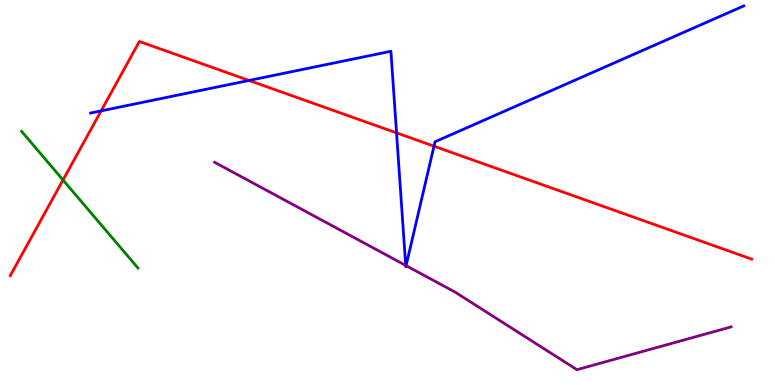[{'lines': ['blue', 'red'], 'intersections': [{'x': 1.3, 'y': 7.12}, {'x': 3.21, 'y': 7.91}, {'x': 5.12, 'y': 6.55}, {'x': 5.6, 'y': 6.2}]}, {'lines': ['green', 'red'], 'intersections': [{'x': 0.813, 'y': 5.32}]}, {'lines': ['purple', 'red'], 'intersections': []}, {'lines': ['blue', 'green'], 'intersections': []}, {'lines': ['blue', 'purple'], 'intersections': [{'x': 5.24, 'y': 3.11}, {'x': 5.24, 'y': 3.1}]}, {'lines': ['green', 'purple'], 'intersections': []}]